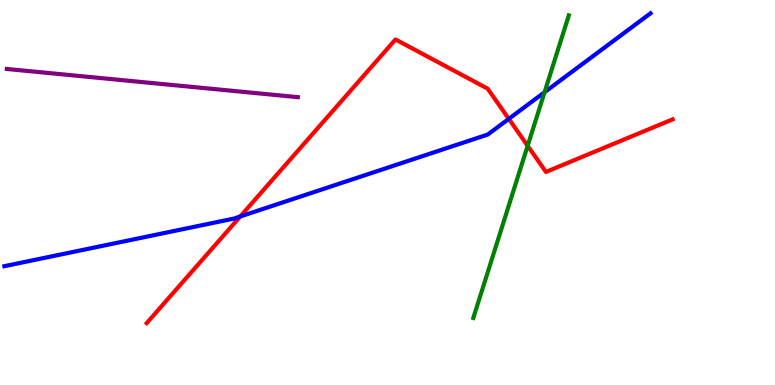[{'lines': ['blue', 'red'], 'intersections': [{'x': 3.1, 'y': 4.38}, {'x': 6.57, 'y': 6.91}]}, {'lines': ['green', 'red'], 'intersections': [{'x': 6.81, 'y': 6.21}]}, {'lines': ['purple', 'red'], 'intersections': []}, {'lines': ['blue', 'green'], 'intersections': [{'x': 7.03, 'y': 7.6}]}, {'lines': ['blue', 'purple'], 'intersections': []}, {'lines': ['green', 'purple'], 'intersections': []}]